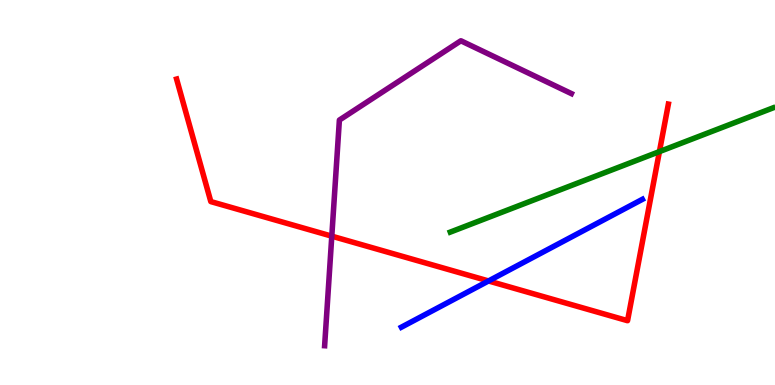[{'lines': ['blue', 'red'], 'intersections': [{'x': 6.3, 'y': 2.7}]}, {'lines': ['green', 'red'], 'intersections': [{'x': 8.51, 'y': 6.06}]}, {'lines': ['purple', 'red'], 'intersections': [{'x': 4.28, 'y': 3.87}]}, {'lines': ['blue', 'green'], 'intersections': []}, {'lines': ['blue', 'purple'], 'intersections': []}, {'lines': ['green', 'purple'], 'intersections': []}]